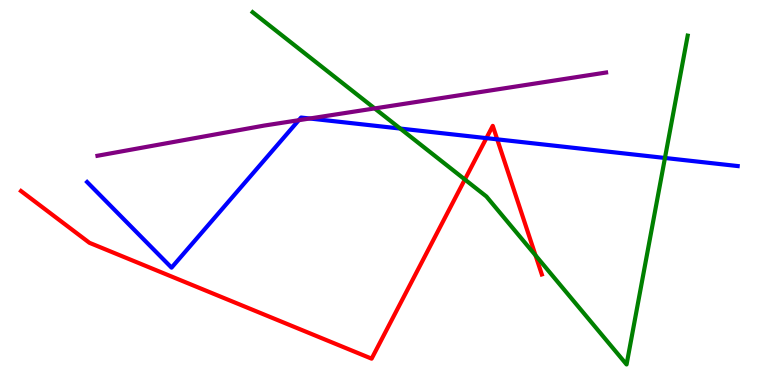[{'lines': ['blue', 'red'], 'intersections': [{'x': 6.28, 'y': 6.41}, {'x': 6.42, 'y': 6.38}]}, {'lines': ['green', 'red'], 'intersections': [{'x': 6.0, 'y': 5.34}, {'x': 6.91, 'y': 3.37}]}, {'lines': ['purple', 'red'], 'intersections': []}, {'lines': ['blue', 'green'], 'intersections': [{'x': 5.16, 'y': 6.66}, {'x': 8.58, 'y': 5.9}]}, {'lines': ['blue', 'purple'], 'intersections': [{'x': 3.86, 'y': 6.88}, {'x': 4.0, 'y': 6.92}]}, {'lines': ['green', 'purple'], 'intersections': [{'x': 4.83, 'y': 7.18}]}]